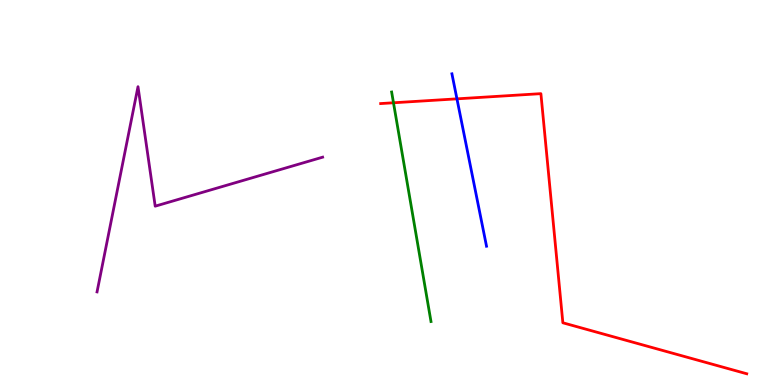[{'lines': ['blue', 'red'], 'intersections': [{'x': 5.9, 'y': 7.43}]}, {'lines': ['green', 'red'], 'intersections': [{'x': 5.08, 'y': 7.33}]}, {'lines': ['purple', 'red'], 'intersections': []}, {'lines': ['blue', 'green'], 'intersections': []}, {'lines': ['blue', 'purple'], 'intersections': []}, {'lines': ['green', 'purple'], 'intersections': []}]